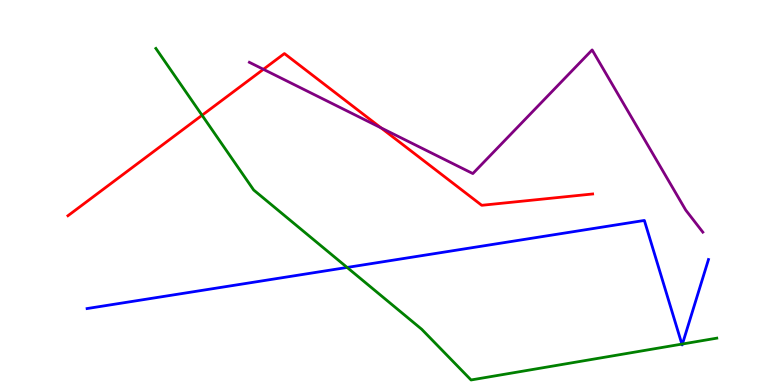[{'lines': ['blue', 'red'], 'intersections': []}, {'lines': ['green', 'red'], 'intersections': [{'x': 2.61, 'y': 7.01}]}, {'lines': ['purple', 'red'], 'intersections': [{'x': 3.4, 'y': 8.2}, {'x': 4.92, 'y': 6.68}]}, {'lines': ['blue', 'green'], 'intersections': [{'x': 4.48, 'y': 3.05}, {'x': 8.8, 'y': 1.06}, {'x': 8.81, 'y': 1.06}]}, {'lines': ['blue', 'purple'], 'intersections': []}, {'lines': ['green', 'purple'], 'intersections': []}]